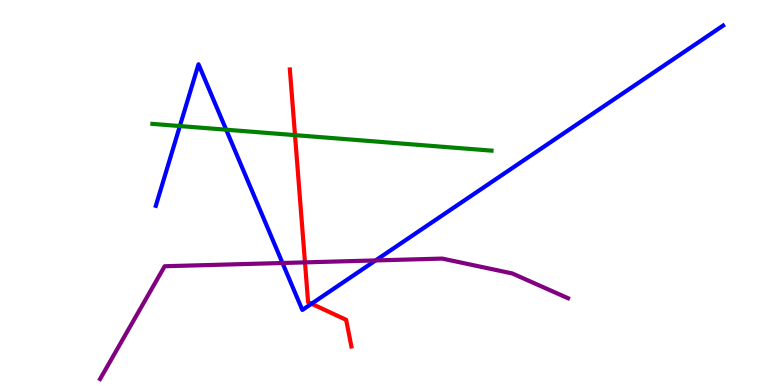[{'lines': ['blue', 'red'], 'intersections': [{'x': 4.02, 'y': 2.11}]}, {'lines': ['green', 'red'], 'intersections': [{'x': 3.81, 'y': 6.49}]}, {'lines': ['purple', 'red'], 'intersections': [{'x': 3.94, 'y': 3.19}]}, {'lines': ['blue', 'green'], 'intersections': [{'x': 2.32, 'y': 6.73}, {'x': 2.92, 'y': 6.63}]}, {'lines': ['blue', 'purple'], 'intersections': [{'x': 3.65, 'y': 3.17}, {'x': 4.85, 'y': 3.24}]}, {'lines': ['green', 'purple'], 'intersections': []}]